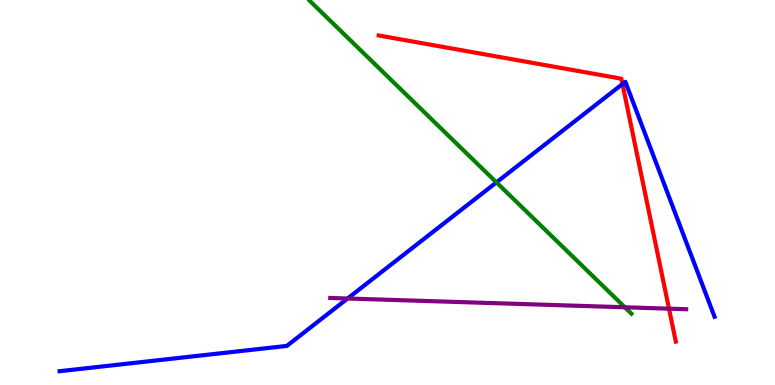[{'lines': ['blue', 'red'], 'intersections': [{'x': 8.03, 'y': 7.82}]}, {'lines': ['green', 'red'], 'intersections': []}, {'lines': ['purple', 'red'], 'intersections': [{'x': 8.63, 'y': 1.98}]}, {'lines': ['blue', 'green'], 'intersections': [{'x': 6.41, 'y': 5.26}]}, {'lines': ['blue', 'purple'], 'intersections': [{'x': 4.49, 'y': 2.25}]}, {'lines': ['green', 'purple'], 'intersections': [{'x': 8.06, 'y': 2.02}]}]